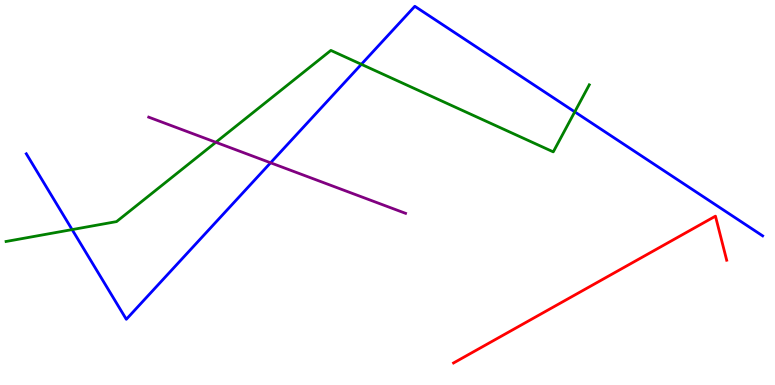[{'lines': ['blue', 'red'], 'intersections': []}, {'lines': ['green', 'red'], 'intersections': []}, {'lines': ['purple', 'red'], 'intersections': []}, {'lines': ['blue', 'green'], 'intersections': [{'x': 0.93, 'y': 4.04}, {'x': 4.66, 'y': 8.33}, {'x': 7.42, 'y': 7.09}]}, {'lines': ['blue', 'purple'], 'intersections': [{'x': 3.49, 'y': 5.77}]}, {'lines': ['green', 'purple'], 'intersections': [{'x': 2.79, 'y': 6.3}]}]